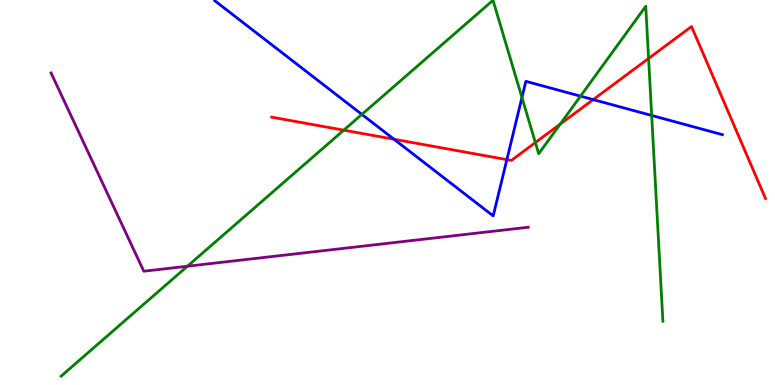[{'lines': ['blue', 'red'], 'intersections': [{'x': 5.08, 'y': 6.38}, {'x': 6.54, 'y': 5.85}, {'x': 7.65, 'y': 7.41}]}, {'lines': ['green', 'red'], 'intersections': [{'x': 4.44, 'y': 6.62}, {'x': 6.91, 'y': 6.3}, {'x': 7.23, 'y': 6.78}, {'x': 8.37, 'y': 8.48}]}, {'lines': ['purple', 'red'], 'intersections': []}, {'lines': ['blue', 'green'], 'intersections': [{'x': 4.67, 'y': 7.03}, {'x': 6.73, 'y': 7.47}, {'x': 7.49, 'y': 7.5}, {'x': 8.41, 'y': 7.0}]}, {'lines': ['blue', 'purple'], 'intersections': []}, {'lines': ['green', 'purple'], 'intersections': [{'x': 2.42, 'y': 3.08}]}]